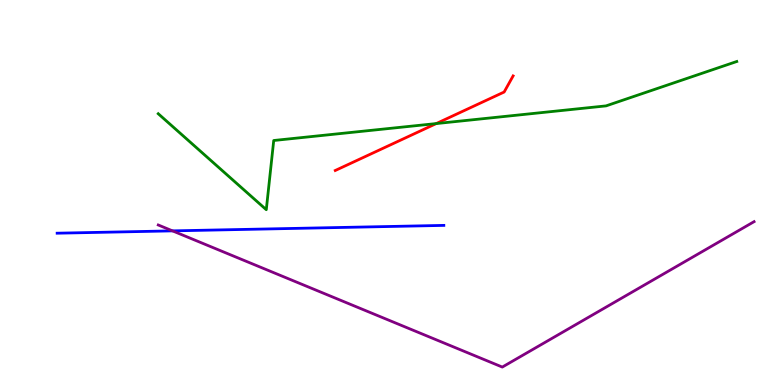[{'lines': ['blue', 'red'], 'intersections': []}, {'lines': ['green', 'red'], 'intersections': [{'x': 5.63, 'y': 6.79}]}, {'lines': ['purple', 'red'], 'intersections': []}, {'lines': ['blue', 'green'], 'intersections': []}, {'lines': ['blue', 'purple'], 'intersections': [{'x': 2.23, 'y': 4.0}]}, {'lines': ['green', 'purple'], 'intersections': []}]